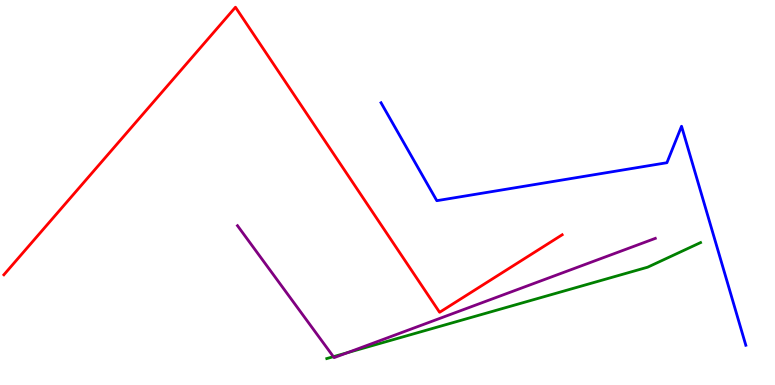[{'lines': ['blue', 'red'], 'intersections': []}, {'lines': ['green', 'red'], 'intersections': []}, {'lines': ['purple', 'red'], 'intersections': []}, {'lines': ['blue', 'green'], 'intersections': []}, {'lines': ['blue', 'purple'], 'intersections': []}, {'lines': ['green', 'purple'], 'intersections': [{'x': 4.3, 'y': 0.736}, {'x': 4.48, 'y': 0.84}]}]